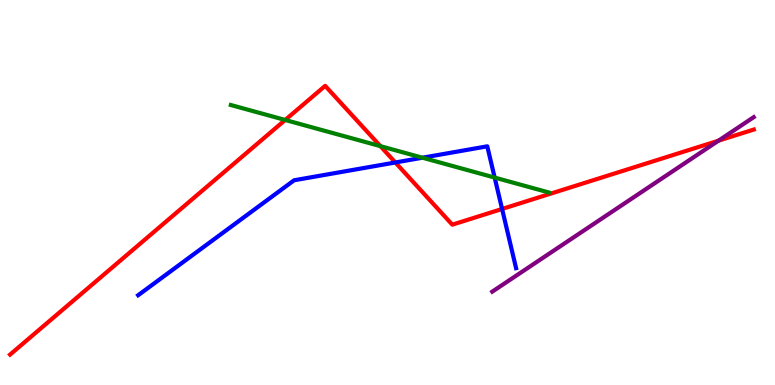[{'lines': ['blue', 'red'], 'intersections': [{'x': 5.1, 'y': 5.78}, {'x': 6.48, 'y': 4.57}]}, {'lines': ['green', 'red'], 'intersections': [{'x': 3.68, 'y': 6.88}, {'x': 4.91, 'y': 6.2}]}, {'lines': ['purple', 'red'], 'intersections': [{'x': 9.27, 'y': 6.35}]}, {'lines': ['blue', 'green'], 'intersections': [{'x': 5.45, 'y': 5.9}, {'x': 6.38, 'y': 5.39}]}, {'lines': ['blue', 'purple'], 'intersections': []}, {'lines': ['green', 'purple'], 'intersections': []}]